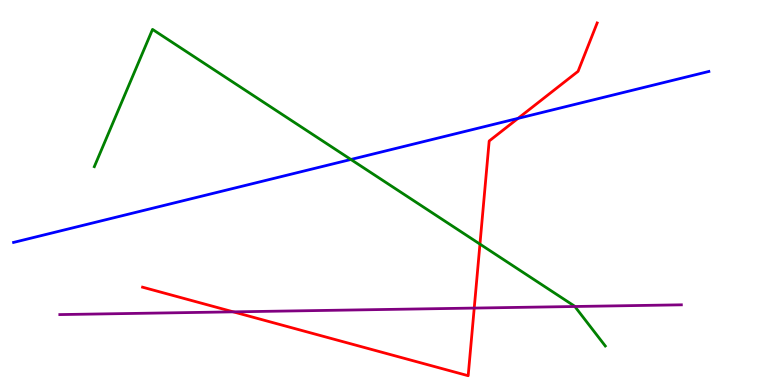[{'lines': ['blue', 'red'], 'intersections': [{'x': 6.68, 'y': 6.93}]}, {'lines': ['green', 'red'], 'intersections': [{'x': 6.19, 'y': 3.66}]}, {'lines': ['purple', 'red'], 'intersections': [{'x': 3.01, 'y': 1.9}, {'x': 6.12, 'y': 2.0}]}, {'lines': ['blue', 'green'], 'intersections': [{'x': 4.53, 'y': 5.86}]}, {'lines': ['blue', 'purple'], 'intersections': []}, {'lines': ['green', 'purple'], 'intersections': [{'x': 7.42, 'y': 2.04}]}]